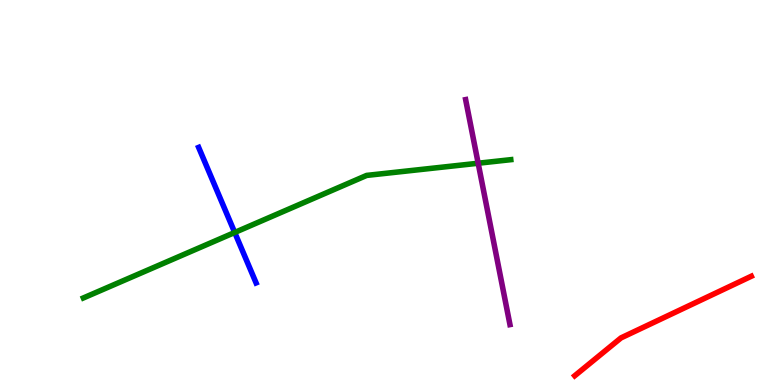[{'lines': ['blue', 'red'], 'intersections': []}, {'lines': ['green', 'red'], 'intersections': []}, {'lines': ['purple', 'red'], 'intersections': []}, {'lines': ['blue', 'green'], 'intersections': [{'x': 3.03, 'y': 3.96}]}, {'lines': ['blue', 'purple'], 'intersections': []}, {'lines': ['green', 'purple'], 'intersections': [{'x': 6.17, 'y': 5.76}]}]